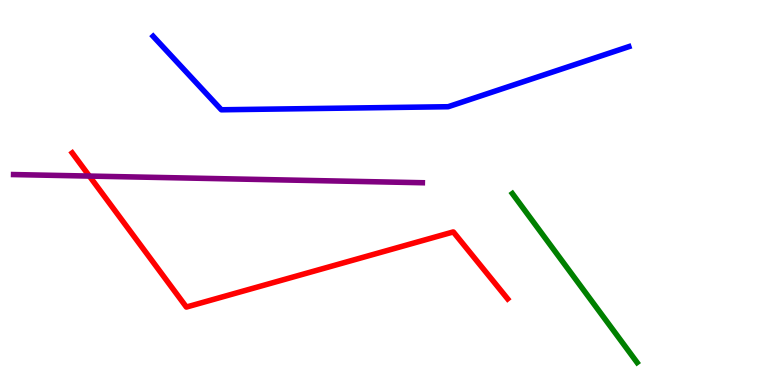[{'lines': ['blue', 'red'], 'intersections': []}, {'lines': ['green', 'red'], 'intersections': []}, {'lines': ['purple', 'red'], 'intersections': [{'x': 1.15, 'y': 5.43}]}, {'lines': ['blue', 'green'], 'intersections': []}, {'lines': ['blue', 'purple'], 'intersections': []}, {'lines': ['green', 'purple'], 'intersections': []}]